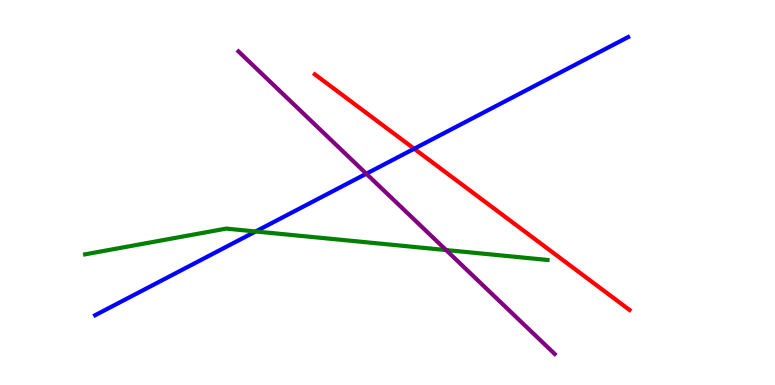[{'lines': ['blue', 'red'], 'intersections': [{'x': 5.34, 'y': 6.14}]}, {'lines': ['green', 'red'], 'intersections': []}, {'lines': ['purple', 'red'], 'intersections': []}, {'lines': ['blue', 'green'], 'intersections': [{'x': 3.3, 'y': 3.99}]}, {'lines': ['blue', 'purple'], 'intersections': [{'x': 4.73, 'y': 5.49}]}, {'lines': ['green', 'purple'], 'intersections': [{'x': 5.76, 'y': 3.5}]}]